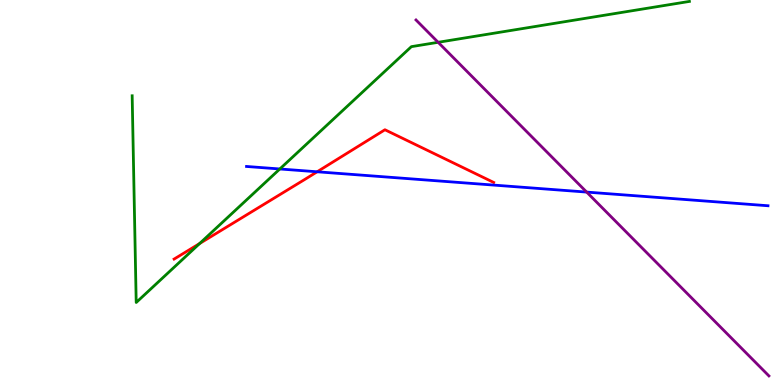[{'lines': ['blue', 'red'], 'intersections': [{'x': 4.09, 'y': 5.54}]}, {'lines': ['green', 'red'], 'intersections': [{'x': 2.58, 'y': 3.68}]}, {'lines': ['purple', 'red'], 'intersections': []}, {'lines': ['blue', 'green'], 'intersections': [{'x': 3.61, 'y': 5.61}]}, {'lines': ['blue', 'purple'], 'intersections': [{'x': 7.57, 'y': 5.01}]}, {'lines': ['green', 'purple'], 'intersections': [{'x': 5.65, 'y': 8.9}]}]